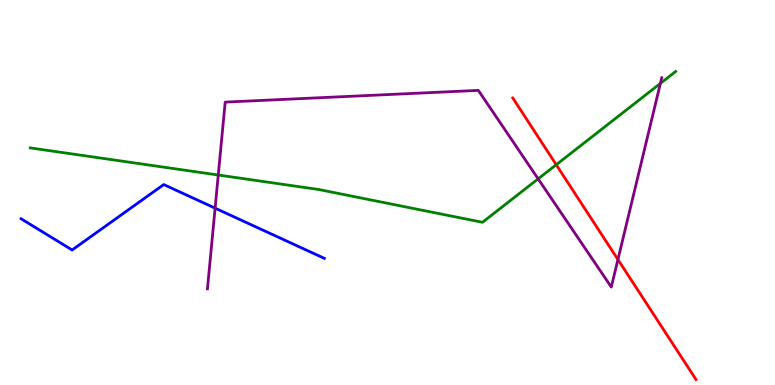[{'lines': ['blue', 'red'], 'intersections': []}, {'lines': ['green', 'red'], 'intersections': [{'x': 7.18, 'y': 5.72}]}, {'lines': ['purple', 'red'], 'intersections': [{'x': 7.97, 'y': 3.26}]}, {'lines': ['blue', 'green'], 'intersections': []}, {'lines': ['blue', 'purple'], 'intersections': [{'x': 2.78, 'y': 4.59}]}, {'lines': ['green', 'purple'], 'intersections': [{'x': 2.82, 'y': 5.45}, {'x': 6.94, 'y': 5.35}, {'x': 8.52, 'y': 7.83}]}]